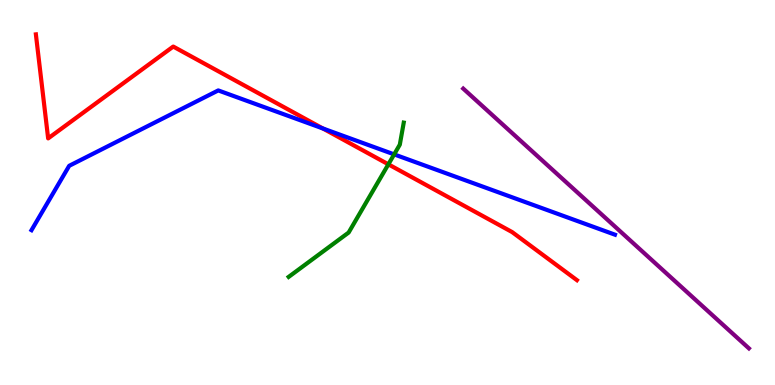[{'lines': ['blue', 'red'], 'intersections': [{'x': 4.17, 'y': 6.66}]}, {'lines': ['green', 'red'], 'intersections': [{'x': 5.01, 'y': 5.73}]}, {'lines': ['purple', 'red'], 'intersections': []}, {'lines': ['blue', 'green'], 'intersections': [{'x': 5.09, 'y': 5.99}]}, {'lines': ['blue', 'purple'], 'intersections': []}, {'lines': ['green', 'purple'], 'intersections': []}]